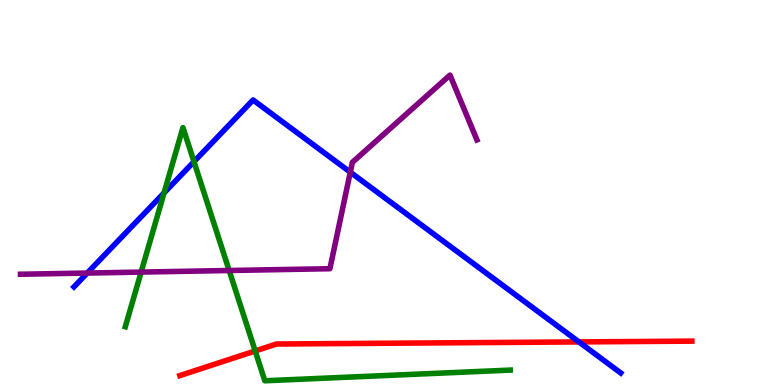[{'lines': ['blue', 'red'], 'intersections': [{'x': 7.47, 'y': 1.12}]}, {'lines': ['green', 'red'], 'intersections': [{'x': 3.29, 'y': 0.884}]}, {'lines': ['purple', 'red'], 'intersections': []}, {'lines': ['blue', 'green'], 'intersections': [{'x': 2.12, 'y': 4.99}, {'x': 2.5, 'y': 5.8}]}, {'lines': ['blue', 'purple'], 'intersections': [{'x': 1.13, 'y': 2.91}, {'x': 4.52, 'y': 5.53}]}, {'lines': ['green', 'purple'], 'intersections': [{'x': 1.82, 'y': 2.93}, {'x': 2.96, 'y': 2.97}]}]